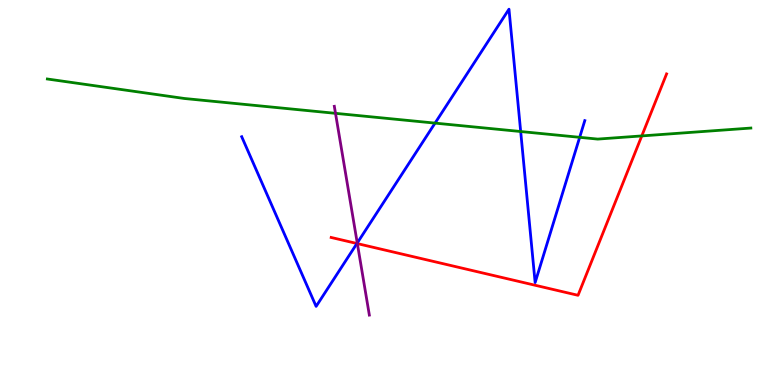[{'lines': ['blue', 'red'], 'intersections': [{'x': 4.61, 'y': 3.68}]}, {'lines': ['green', 'red'], 'intersections': [{'x': 8.28, 'y': 6.47}]}, {'lines': ['purple', 'red'], 'intersections': [{'x': 4.61, 'y': 3.67}]}, {'lines': ['blue', 'green'], 'intersections': [{'x': 5.61, 'y': 6.8}, {'x': 6.72, 'y': 6.58}, {'x': 7.48, 'y': 6.43}]}, {'lines': ['blue', 'purple'], 'intersections': [{'x': 4.61, 'y': 3.69}]}, {'lines': ['green', 'purple'], 'intersections': [{'x': 4.33, 'y': 7.06}]}]